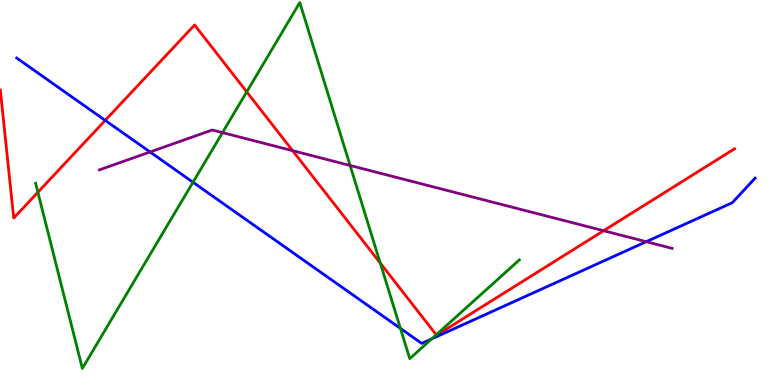[{'lines': ['blue', 'red'], 'intersections': [{'x': 1.36, 'y': 6.87}]}, {'lines': ['green', 'red'], 'intersections': [{'x': 0.489, 'y': 5.01}, {'x': 3.18, 'y': 7.61}, {'x': 4.91, 'y': 3.17}, {'x': 5.63, 'y': 1.3}]}, {'lines': ['purple', 'red'], 'intersections': [{'x': 3.78, 'y': 6.09}, {'x': 7.79, 'y': 4.01}]}, {'lines': ['blue', 'green'], 'intersections': [{'x': 2.49, 'y': 5.27}, {'x': 5.17, 'y': 1.47}, {'x': 5.57, 'y': 1.2}]}, {'lines': ['blue', 'purple'], 'intersections': [{'x': 1.94, 'y': 6.05}, {'x': 8.34, 'y': 3.72}]}, {'lines': ['green', 'purple'], 'intersections': [{'x': 2.87, 'y': 6.56}, {'x': 4.52, 'y': 5.7}]}]